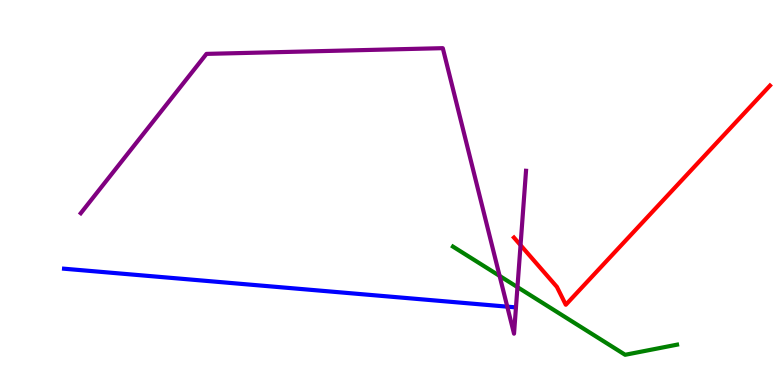[{'lines': ['blue', 'red'], 'intersections': []}, {'lines': ['green', 'red'], 'intersections': []}, {'lines': ['purple', 'red'], 'intersections': [{'x': 6.72, 'y': 3.63}]}, {'lines': ['blue', 'green'], 'intersections': []}, {'lines': ['blue', 'purple'], 'intersections': [{'x': 6.55, 'y': 2.03}]}, {'lines': ['green', 'purple'], 'intersections': [{'x': 6.45, 'y': 2.83}, {'x': 6.68, 'y': 2.54}]}]